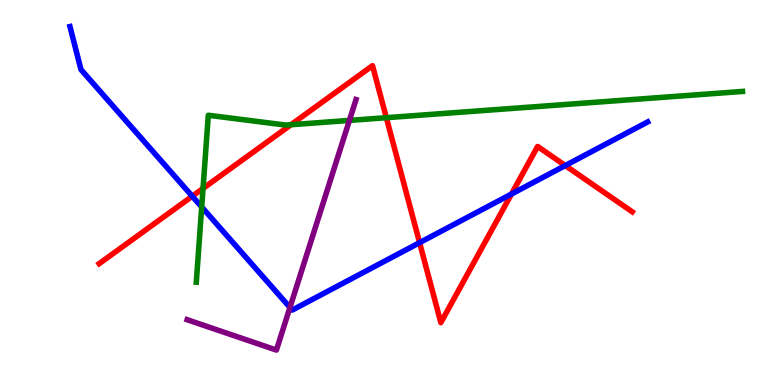[{'lines': ['blue', 'red'], 'intersections': [{'x': 2.48, 'y': 4.9}, {'x': 5.41, 'y': 3.7}, {'x': 6.6, 'y': 4.96}, {'x': 7.29, 'y': 5.7}]}, {'lines': ['green', 'red'], 'intersections': [{'x': 2.62, 'y': 5.11}, {'x': 3.75, 'y': 6.76}, {'x': 4.99, 'y': 6.94}]}, {'lines': ['purple', 'red'], 'intersections': []}, {'lines': ['blue', 'green'], 'intersections': [{'x': 2.6, 'y': 4.62}]}, {'lines': ['blue', 'purple'], 'intersections': [{'x': 3.74, 'y': 2.01}]}, {'lines': ['green', 'purple'], 'intersections': [{'x': 4.51, 'y': 6.87}]}]